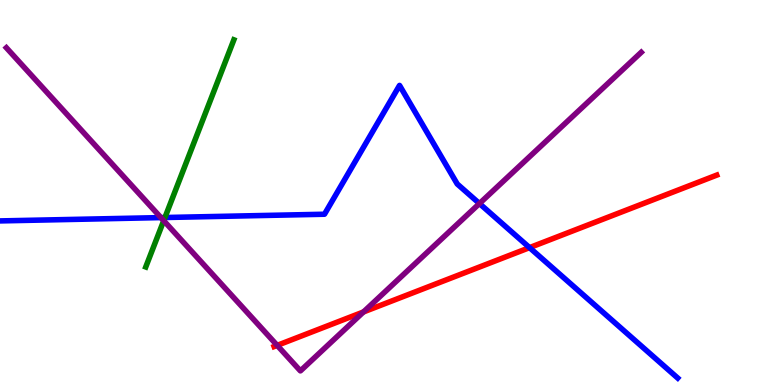[{'lines': ['blue', 'red'], 'intersections': [{'x': 6.83, 'y': 3.57}]}, {'lines': ['green', 'red'], 'intersections': []}, {'lines': ['purple', 'red'], 'intersections': [{'x': 3.58, 'y': 1.03}, {'x': 4.69, 'y': 1.9}]}, {'lines': ['blue', 'green'], 'intersections': [{'x': 2.13, 'y': 4.35}]}, {'lines': ['blue', 'purple'], 'intersections': [{'x': 2.08, 'y': 4.35}, {'x': 6.19, 'y': 4.71}]}, {'lines': ['green', 'purple'], 'intersections': [{'x': 2.11, 'y': 4.27}]}]